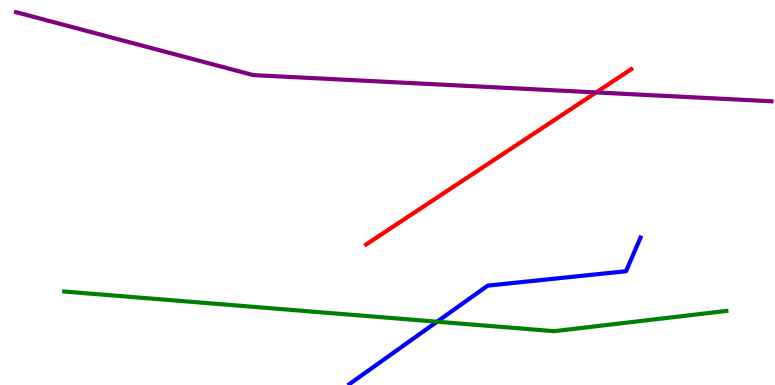[{'lines': ['blue', 'red'], 'intersections': []}, {'lines': ['green', 'red'], 'intersections': []}, {'lines': ['purple', 'red'], 'intersections': [{'x': 7.69, 'y': 7.6}]}, {'lines': ['blue', 'green'], 'intersections': [{'x': 5.64, 'y': 1.64}]}, {'lines': ['blue', 'purple'], 'intersections': []}, {'lines': ['green', 'purple'], 'intersections': []}]